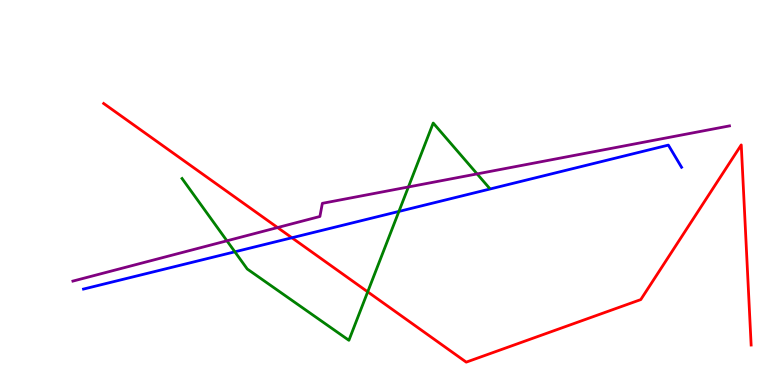[{'lines': ['blue', 'red'], 'intersections': [{'x': 3.77, 'y': 3.82}]}, {'lines': ['green', 'red'], 'intersections': [{'x': 4.74, 'y': 2.42}]}, {'lines': ['purple', 'red'], 'intersections': [{'x': 3.58, 'y': 4.09}]}, {'lines': ['blue', 'green'], 'intersections': [{'x': 3.03, 'y': 3.46}, {'x': 5.15, 'y': 4.51}]}, {'lines': ['blue', 'purple'], 'intersections': []}, {'lines': ['green', 'purple'], 'intersections': [{'x': 2.93, 'y': 3.75}, {'x': 5.27, 'y': 5.14}, {'x': 6.16, 'y': 5.48}]}]